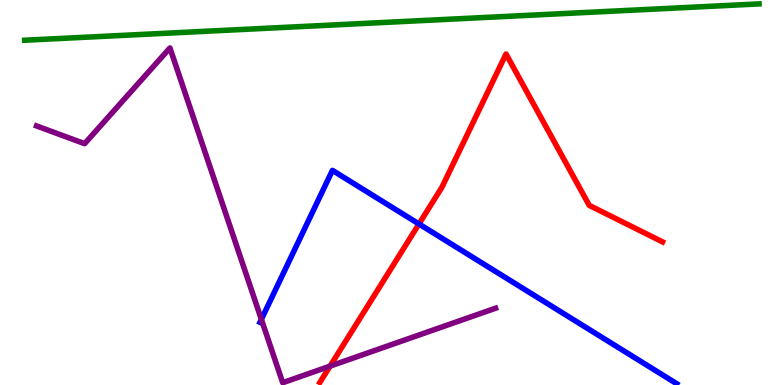[{'lines': ['blue', 'red'], 'intersections': [{'x': 5.41, 'y': 4.18}]}, {'lines': ['green', 'red'], 'intersections': []}, {'lines': ['purple', 'red'], 'intersections': [{'x': 4.26, 'y': 0.49}]}, {'lines': ['blue', 'green'], 'intersections': []}, {'lines': ['blue', 'purple'], 'intersections': [{'x': 3.37, 'y': 1.7}]}, {'lines': ['green', 'purple'], 'intersections': []}]